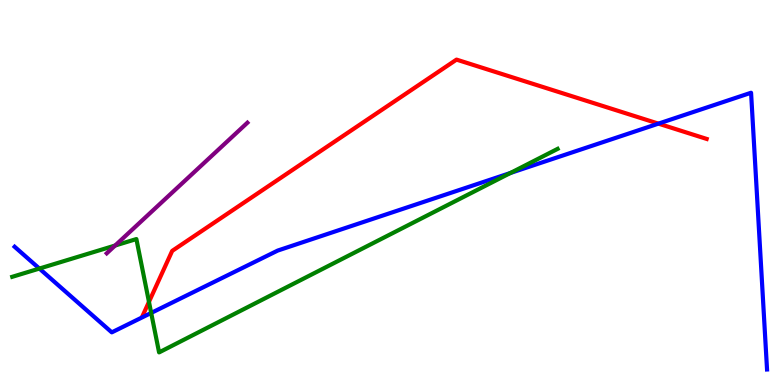[{'lines': ['blue', 'red'], 'intersections': [{'x': 8.5, 'y': 6.79}]}, {'lines': ['green', 'red'], 'intersections': [{'x': 1.92, 'y': 2.16}]}, {'lines': ['purple', 'red'], 'intersections': []}, {'lines': ['blue', 'green'], 'intersections': [{'x': 0.508, 'y': 3.02}, {'x': 1.95, 'y': 1.87}, {'x': 6.59, 'y': 5.51}]}, {'lines': ['blue', 'purple'], 'intersections': []}, {'lines': ['green', 'purple'], 'intersections': [{'x': 1.49, 'y': 3.62}]}]